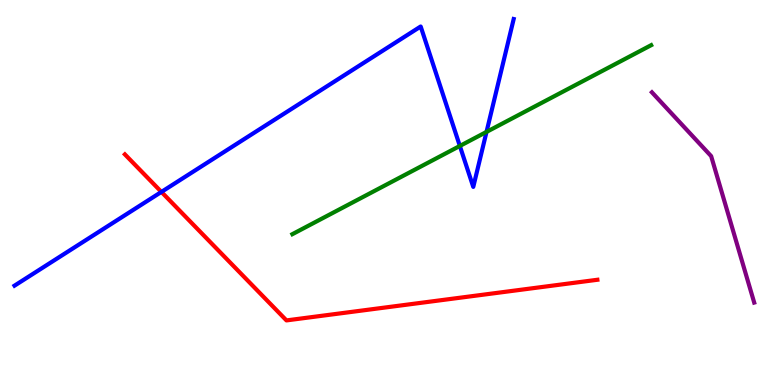[{'lines': ['blue', 'red'], 'intersections': [{'x': 2.08, 'y': 5.02}]}, {'lines': ['green', 'red'], 'intersections': []}, {'lines': ['purple', 'red'], 'intersections': []}, {'lines': ['blue', 'green'], 'intersections': [{'x': 5.93, 'y': 6.21}, {'x': 6.28, 'y': 6.57}]}, {'lines': ['blue', 'purple'], 'intersections': []}, {'lines': ['green', 'purple'], 'intersections': []}]